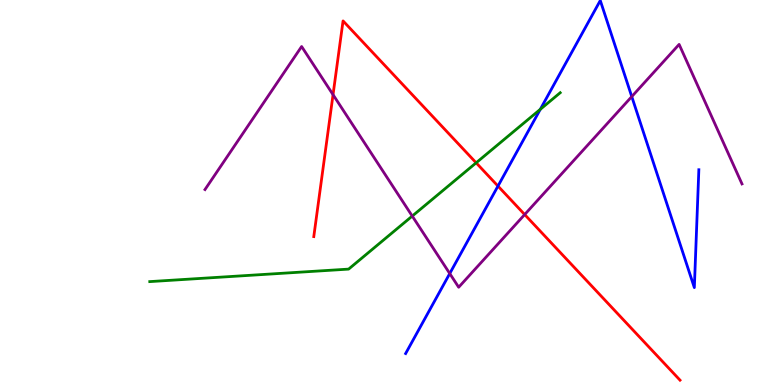[{'lines': ['blue', 'red'], 'intersections': [{'x': 6.43, 'y': 5.17}]}, {'lines': ['green', 'red'], 'intersections': [{'x': 6.14, 'y': 5.77}]}, {'lines': ['purple', 'red'], 'intersections': [{'x': 4.3, 'y': 7.54}, {'x': 6.77, 'y': 4.43}]}, {'lines': ['blue', 'green'], 'intersections': [{'x': 6.97, 'y': 7.16}]}, {'lines': ['blue', 'purple'], 'intersections': [{'x': 5.8, 'y': 2.9}, {'x': 8.15, 'y': 7.49}]}, {'lines': ['green', 'purple'], 'intersections': [{'x': 5.32, 'y': 4.39}]}]